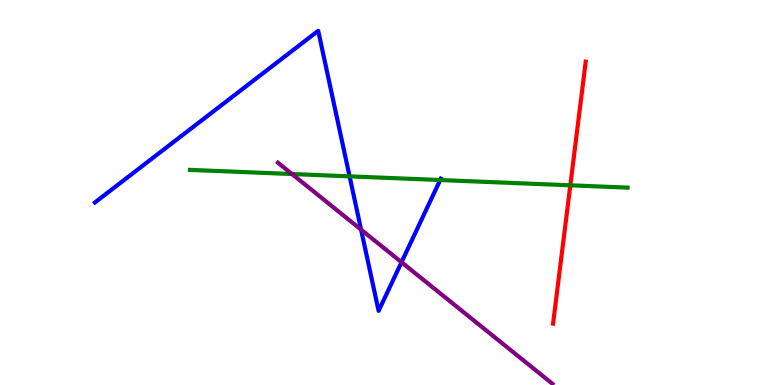[{'lines': ['blue', 'red'], 'intersections': []}, {'lines': ['green', 'red'], 'intersections': [{'x': 7.36, 'y': 5.19}]}, {'lines': ['purple', 'red'], 'intersections': []}, {'lines': ['blue', 'green'], 'intersections': [{'x': 4.51, 'y': 5.42}, {'x': 5.68, 'y': 5.32}]}, {'lines': ['blue', 'purple'], 'intersections': [{'x': 4.66, 'y': 4.03}, {'x': 5.18, 'y': 3.19}]}, {'lines': ['green', 'purple'], 'intersections': [{'x': 3.77, 'y': 5.48}]}]